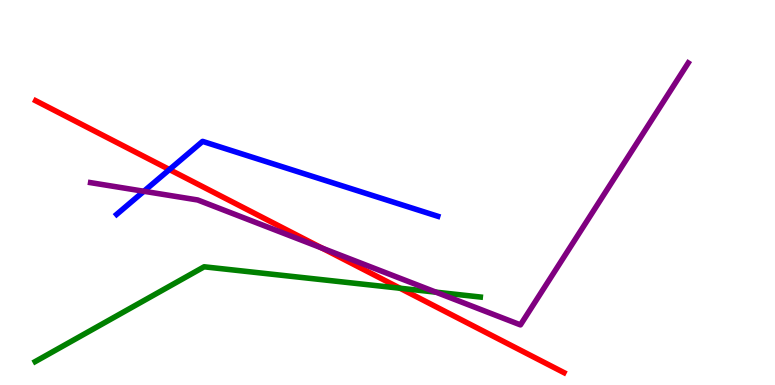[{'lines': ['blue', 'red'], 'intersections': [{'x': 2.19, 'y': 5.6}]}, {'lines': ['green', 'red'], 'intersections': [{'x': 5.16, 'y': 2.51}]}, {'lines': ['purple', 'red'], 'intersections': [{'x': 4.15, 'y': 3.56}]}, {'lines': ['blue', 'green'], 'intersections': []}, {'lines': ['blue', 'purple'], 'intersections': [{'x': 1.86, 'y': 5.03}]}, {'lines': ['green', 'purple'], 'intersections': [{'x': 5.62, 'y': 2.41}]}]